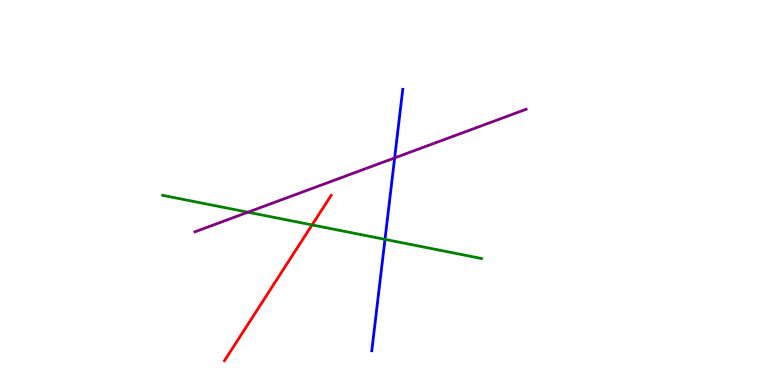[{'lines': ['blue', 'red'], 'intersections': []}, {'lines': ['green', 'red'], 'intersections': [{'x': 4.03, 'y': 4.16}]}, {'lines': ['purple', 'red'], 'intersections': []}, {'lines': ['blue', 'green'], 'intersections': [{'x': 4.97, 'y': 3.78}]}, {'lines': ['blue', 'purple'], 'intersections': [{'x': 5.09, 'y': 5.9}]}, {'lines': ['green', 'purple'], 'intersections': [{'x': 3.2, 'y': 4.49}]}]